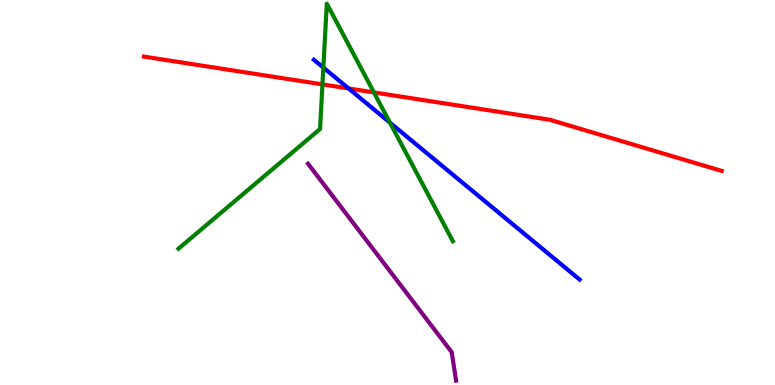[{'lines': ['blue', 'red'], 'intersections': [{'x': 4.5, 'y': 7.7}]}, {'lines': ['green', 'red'], 'intersections': [{'x': 4.16, 'y': 7.81}, {'x': 4.82, 'y': 7.6}]}, {'lines': ['purple', 'red'], 'intersections': []}, {'lines': ['blue', 'green'], 'intersections': [{'x': 4.17, 'y': 8.24}, {'x': 5.03, 'y': 6.81}]}, {'lines': ['blue', 'purple'], 'intersections': []}, {'lines': ['green', 'purple'], 'intersections': []}]